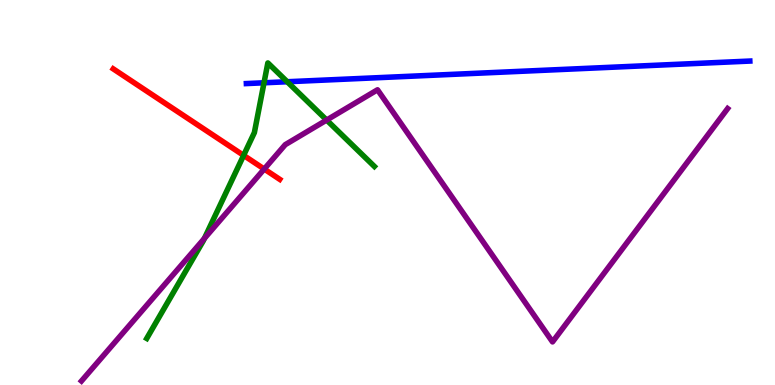[{'lines': ['blue', 'red'], 'intersections': []}, {'lines': ['green', 'red'], 'intersections': [{'x': 3.14, 'y': 5.96}]}, {'lines': ['purple', 'red'], 'intersections': [{'x': 3.41, 'y': 5.61}]}, {'lines': ['blue', 'green'], 'intersections': [{'x': 3.41, 'y': 7.85}, {'x': 3.71, 'y': 7.88}]}, {'lines': ['blue', 'purple'], 'intersections': []}, {'lines': ['green', 'purple'], 'intersections': [{'x': 2.64, 'y': 3.81}, {'x': 4.21, 'y': 6.88}]}]